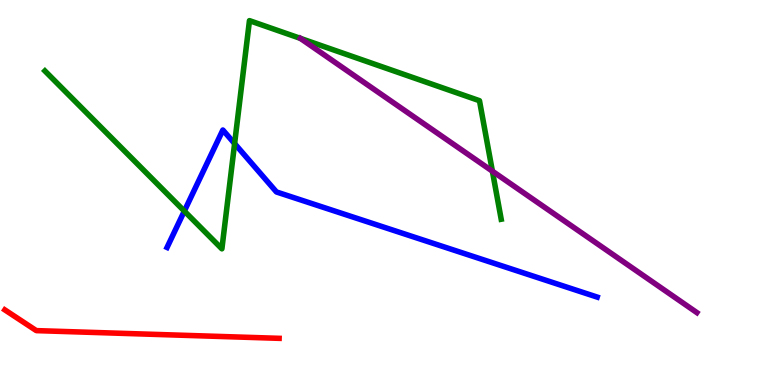[{'lines': ['blue', 'red'], 'intersections': []}, {'lines': ['green', 'red'], 'intersections': []}, {'lines': ['purple', 'red'], 'intersections': []}, {'lines': ['blue', 'green'], 'intersections': [{'x': 2.38, 'y': 4.52}, {'x': 3.03, 'y': 6.27}]}, {'lines': ['blue', 'purple'], 'intersections': []}, {'lines': ['green', 'purple'], 'intersections': [{'x': 6.35, 'y': 5.55}]}]